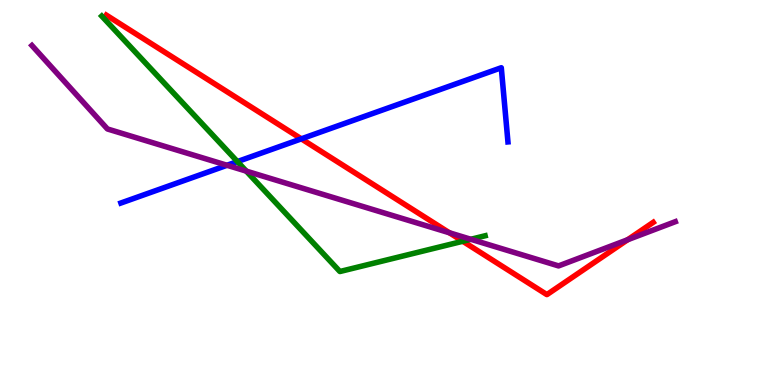[{'lines': ['blue', 'red'], 'intersections': [{'x': 3.89, 'y': 6.39}]}, {'lines': ['green', 'red'], 'intersections': [{'x': 5.97, 'y': 3.73}]}, {'lines': ['purple', 'red'], 'intersections': [{'x': 5.8, 'y': 3.95}, {'x': 8.1, 'y': 3.77}]}, {'lines': ['blue', 'green'], 'intersections': [{'x': 3.06, 'y': 5.8}]}, {'lines': ['blue', 'purple'], 'intersections': [{'x': 2.93, 'y': 5.71}]}, {'lines': ['green', 'purple'], 'intersections': [{'x': 3.18, 'y': 5.56}, {'x': 6.08, 'y': 3.78}]}]